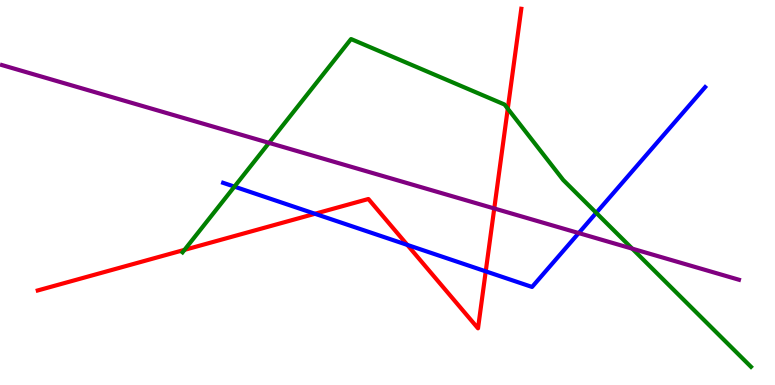[{'lines': ['blue', 'red'], 'intersections': [{'x': 4.06, 'y': 4.45}, {'x': 5.26, 'y': 3.64}, {'x': 6.27, 'y': 2.95}]}, {'lines': ['green', 'red'], 'intersections': [{'x': 2.38, 'y': 3.51}, {'x': 6.55, 'y': 7.18}]}, {'lines': ['purple', 'red'], 'intersections': [{'x': 6.38, 'y': 4.59}]}, {'lines': ['blue', 'green'], 'intersections': [{'x': 3.03, 'y': 5.15}, {'x': 7.69, 'y': 4.47}]}, {'lines': ['blue', 'purple'], 'intersections': [{'x': 7.47, 'y': 3.95}]}, {'lines': ['green', 'purple'], 'intersections': [{'x': 3.47, 'y': 6.29}, {'x': 8.16, 'y': 3.54}]}]